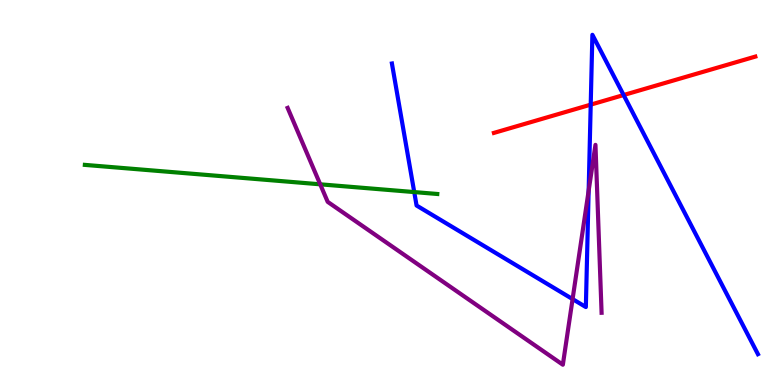[{'lines': ['blue', 'red'], 'intersections': [{'x': 7.62, 'y': 7.28}, {'x': 8.05, 'y': 7.53}]}, {'lines': ['green', 'red'], 'intersections': []}, {'lines': ['purple', 'red'], 'intersections': []}, {'lines': ['blue', 'green'], 'intersections': [{'x': 5.35, 'y': 5.01}]}, {'lines': ['blue', 'purple'], 'intersections': [{'x': 7.39, 'y': 2.23}, {'x': 7.6, 'y': 5.04}]}, {'lines': ['green', 'purple'], 'intersections': [{'x': 4.13, 'y': 5.21}]}]